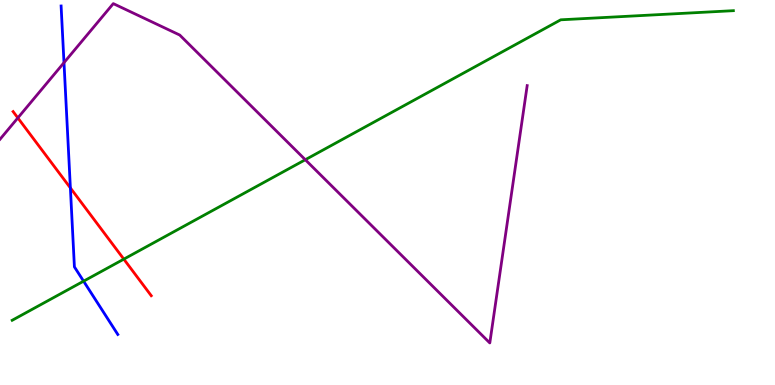[{'lines': ['blue', 'red'], 'intersections': [{'x': 0.908, 'y': 5.12}]}, {'lines': ['green', 'red'], 'intersections': [{'x': 1.6, 'y': 3.27}]}, {'lines': ['purple', 'red'], 'intersections': [{'x': 0.23, 'y': 6.94}]}, {'lines': ['blue', 'green'], 'intersections': [{'x': 1.08, 'y': 2.7}]}, {'lines': ['blue', 'purple'], 'intersections': [{'x': 0.826, 'y': 8.37}]}, {'lines': ['green', 'purple'], 'intersections': [{'x': 3.94, 'y': 5.85}]}]